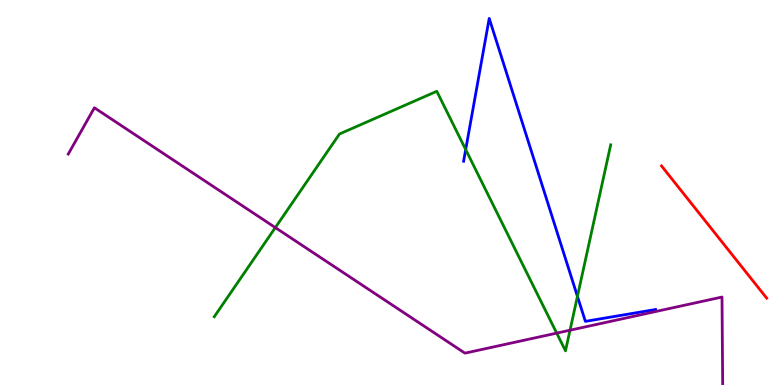[{'lines': ['blue', 'red'], 'intersections': []}, {'lines': ['green', 'red'], 'intersections': []}, {'lines': ['purple', 'red'], 'intersections': []}, {'lines': ['blue', 'green'], 'intersections': [{'x': 6.01, 'y': 6.12}, {'x': 7.45, 'y': 2.3}]}, {'lines': ['blue', 'purple'], 'intersections': []}, {'lines': ['green', 'purple'], 'intersections': [{'x': 3.55, 'y': 4.09}, {'x': 7.18, 'y': 1.35}, {'x': 7.36, 'y': 1.42}]}]